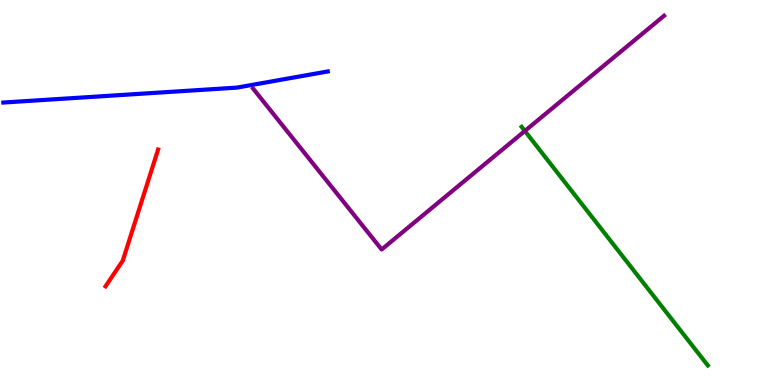[{'lines': ['blue', 'red'], 'intersections': []}, {'lines': ['green', 'red'], 'intersections': []}, {'lines': ['purple', 'red'], 'intersections': []}, {'lines': ['blue', 'green'], 'intersections': []}, {'lines': ['blue', 'purple'], 'intersections': []}, {'lines': ['green', 'purple'], 'intersections': [{'x': 6.77, 'y': 6.6}]}]